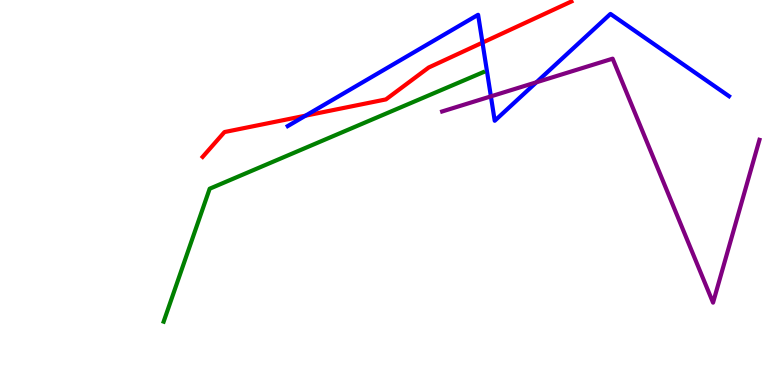[{'lines': ['blue', 'red'], 'intersections': [{'x': 3.94, 'y': 7.0}, {'x': 6.23, 'y': 8.89}]}, {'lines': ['green', 'red'], 'intersections': []}, {'lines': ['purple', 'red'], 'intersections': []}, {'lines': ['blue', 'green'], 'intersections': []}, {'lines': ['blue', 'purple'], 'intersections': [{'x': 6.33, 'y': 7.5}, {'x': 6.92, 'y': 7.86}]}, {'lines': ['green', 'purple'], 'intersections': []}]